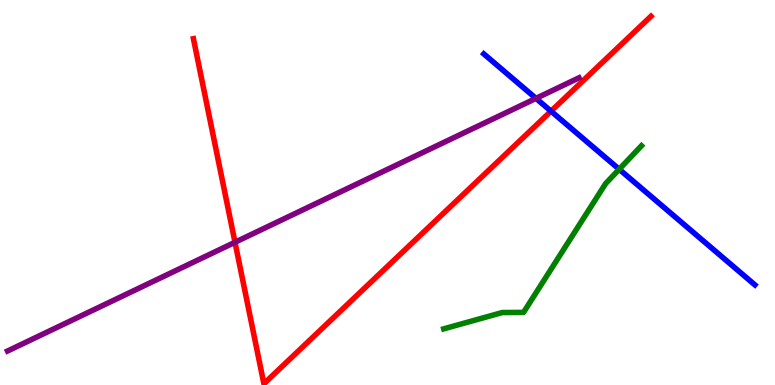[{'lines': ['blue', 'red'], 'intersections': [{'x': 7.11, 'y': 7.11}]}, {'lines': ['green', 'red'], 'intersections': []}, {'lines': ['purple', 'red'], 'intersections': [{'x': 3.03, 'y': 3.71}]}, {'lines': ['blue', 'green'], 'intersections': [{'x': 7.99, 'y': 5.6}]}, {'lines': ['blue', 'purple'], 'intersections': [{'x': 6.92, 'y': 7.44}]}, {'lines': ['green', 'purple'], 'intersections': []}]